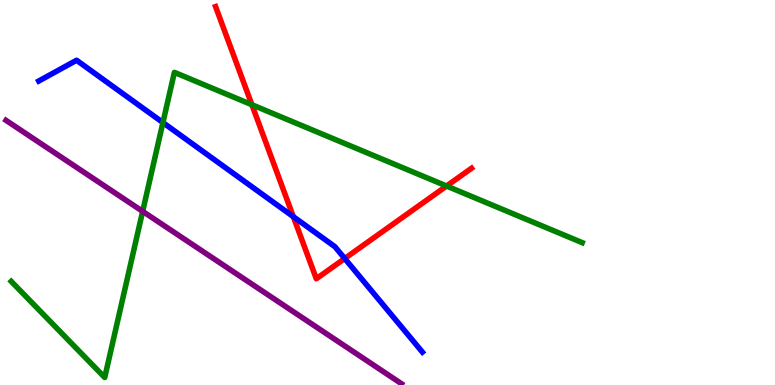[{'lines': ['blue', 'red'], 'intersections': [{'x': 3.78, 'y': 4.37}, {'x': 4.45, 'y': 3.29}]}, {'lines': ['green', 'red'], 'intersections': [{'x': 3.25, 'y': 7.28}, {'x': 5.76, 'y': 5.17}]}, {'lines': ['purple', 'red'], 'intersections': []}, {'lines': ['blue', 'green'], 'intersections': [{'x': 2.1, 'y': 6.82}]}, {'lines': ['blue', 'purple'], 'intersections': []}, {'lines': ['green', 'purple'], 'intersections': [{'x': 1.84, 'y': 4.51}]}]